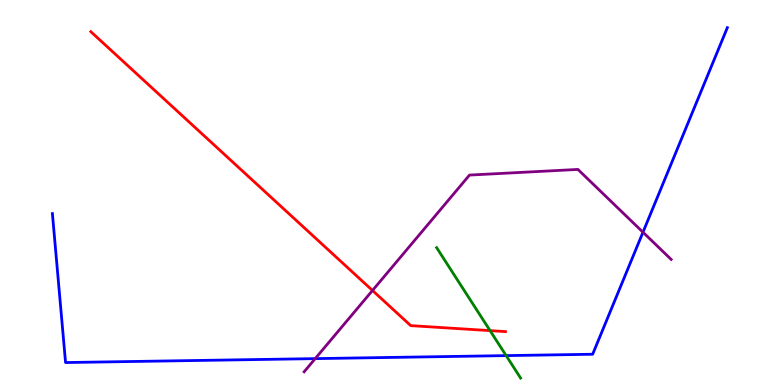[{'lines': ['blue', 'red'], 'intersections': []}, {'lines': ['green', 'red'], 'intersections': [{'x': 6.32, 'y': 1.41}]}, {'lines': ['purple', 'red'], 'intersections': [{'x': 4.81, 'y': 2.46}]}, {'lines': ['blue', 'green'], 'intersections': [{'x': 6.53, 'y': 0.763}]}, {'lines': ['blue', 'purple'], 'intersections': [{'x': 4.07, 'y': 0.685}, {'x': 8.3, 'y': 3.97}]}, {'lines': ['green', 'purple'], 'intersections': []}]